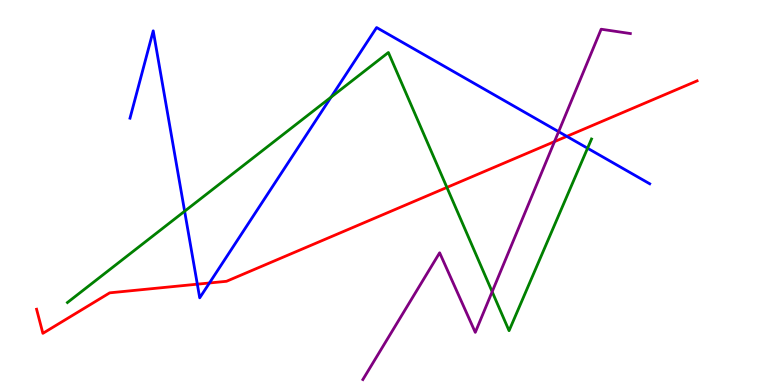[{'lines': ['blue', 'red'], 'intersections': [{'x': 2.55, 'y': 2.62}, {'x': 2.7, 'y': 2.65}, {'x': 7.31, 'y': 6.46}]}, {'lines': ['green', 'red'], 'intersections': [{'x': 5.77, 'y': 5.13}]}, {'lines': ['purple', 'red'], 'intersections': [{'x': 7.15, 'y': 6.32}]}, {'lines': ['blue', 'green'], 'intersections': [{'x': 2.38, 'y': 4.51}, {'x': 4.27, 'y': 7.48}, {'x': 7.58, 'y': 6.15}]}, {'lines': ['blue', 'purple'], 'intersections': [{'x': 7.21, 'y': 6.58}]}, {'lines': ['green', 'purple'], 'intersections': [{'x': 6.35, 'y': 2.42}]}]